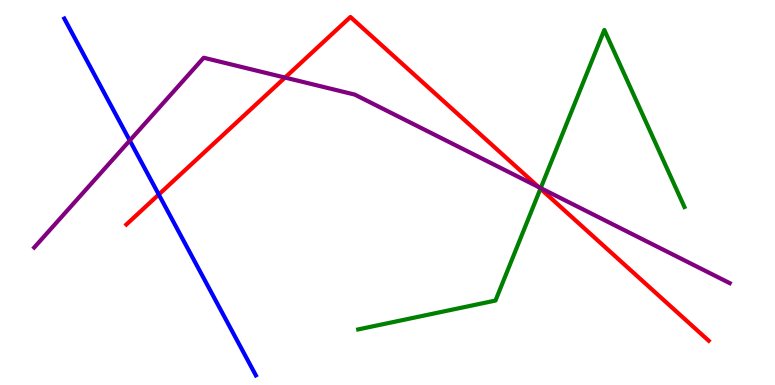[{'lines': ['blue', 'red'], 'intersections': [{'x': 2.05, 'y': 4.95}]}, {'lines': ['green', 'red'], 'intersections': [{'x': 6.97, 'y': 5.1}]}, {'lines': ['purple', 'red'], 'intersections': [{'x': 3.68, 'y': 7.99}, {'x': 6.95, 'y': 5.14}]}, {'lines': ['blue', 'green'], 'intersections': []}, {'lines': ['blue', 'purple'], 'intersections': [{'x': 1.67, 'y': 6.35}]}, {'lines': ['green', 'purple'], 'intersections': [{'x': 6.98, 'y': 5.11}]}]